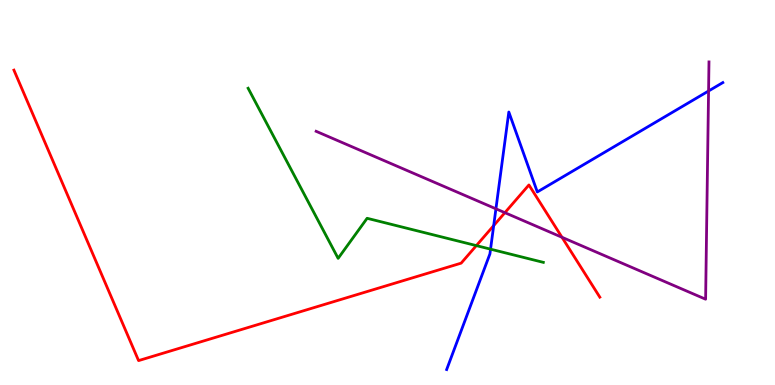[{'lines': ['blue', 'red'], 'intersections': [{'x': 6.37, 'y': 4.14}]}, {'lines': ['green', 'red'], 'intersections': [{'x': 6.15, 'y': 3.62}]}, {'lines': ['purple', 'red'], 'intersections': [{'x': 6.51, 'y': 4.48}, {'x': 7.25, 'y': 3.84}]}, {'lines': ['blue', 'green'], 'intersections': [{'x': 6.33, 'y': 3.53}]}, {'lines': ['blue', 'purple'], 'intersections': [{'x': 6.4, 'y': 4.58}, {'x': 9.14, 'y': 7.64}]}, {'lines': ['green', 'purple'], 'intersections': []}]